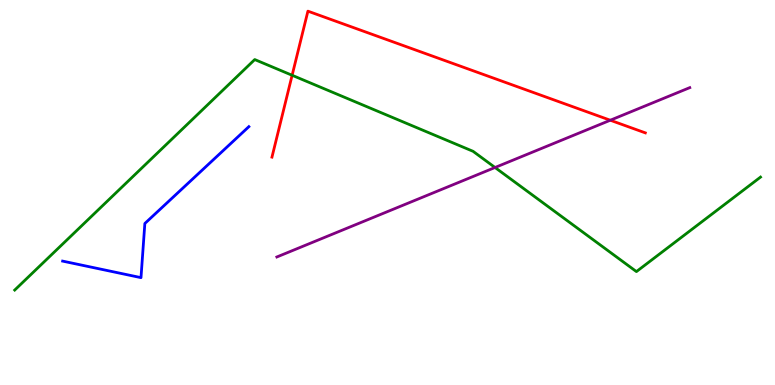[{'lines': ['blue', 'red'], 'intersections': []}, {'lines': ['green', 'red'], 'intersections': [{'x': 3.77, 'y': 8.04}]}, {'lines': ['purple', 'red'], 'intersections': [{'x': 7.87, 'y': 6.88}]}, {'lines': ['blue', 'green'], 'intersections': []}, {'lines': ['blue', 'purple'], 'intersections': []}, {'lines': ['green', 'purple'], 'intersections': [{'x': 6.39, 'y': 5.65}]}]